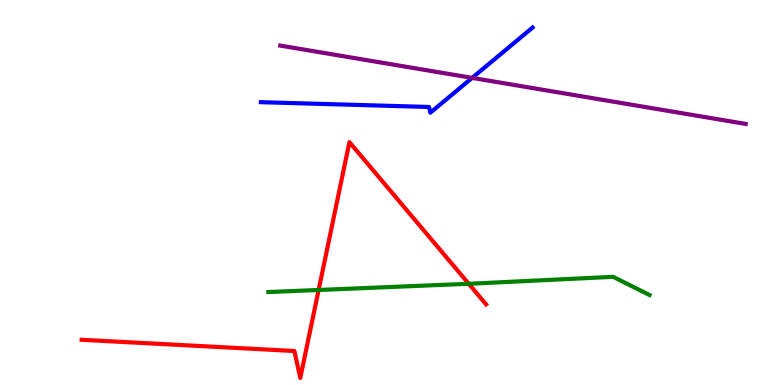[{'lines': ['blue', 'red'], 'intersections': []}, {'lines': ['green', 'red'], 'intersections': [{'x': 4.11, 'y': 2.47}, {'x': 6.05, 'y': 2.63}]}, {'lines': ['purple', 'red'], 'intersections': []}, {'lines': ['blue', 'green'], 'intersections': []}, {'lines': ['blue', 'purple'], 'intersections': [{'x': 6.09, 'y': 7.98}]}, {'lines': ['green', 'purple'], 'intersections': []}]